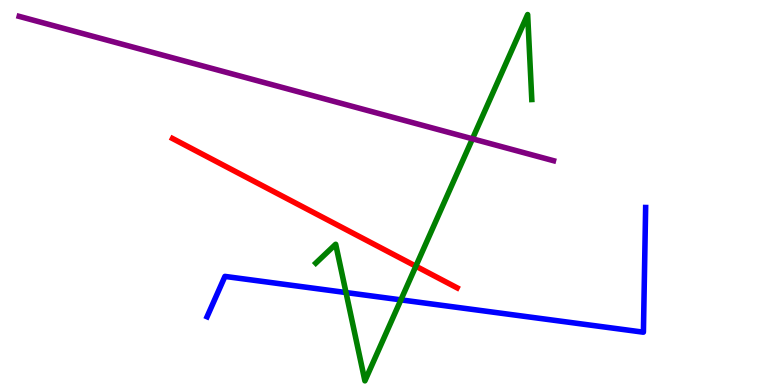[{'lines': ['blue', 'red'], 'intersections': []}, {'lines': ['green', 'red'], 'intersections': [{'x': 5.37, 'y': 3.09}]}, {'lines': ['purple', 'red'], 'intersections': []}, {'lines': ['blue', 'green'], 'intersections': [{'x': 4.46, 'y': 2.4}, {'x': 5.17, 'y': 2.21}]}, {'lines': ['blue', 'purple'], 'intersections': []}, {'lines': ['green', 'purple'], 'intersections': [{'x': 6.1, 'y': 6.39}]}]